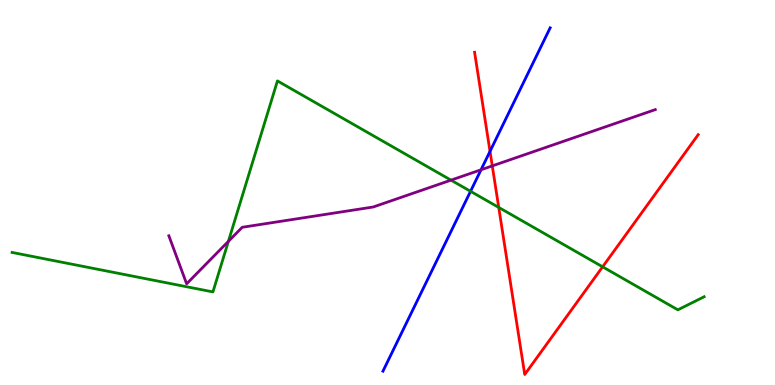[{'lines': ['blue', 'red'], 'intersections': [{'x': 6.32, 'y': 6.07}]}, {'lines': ['green', 'red'], 'intersections': [{'x': 6.44, 'y': 4.61}, {'x': 7.78, 'y': 3.07}]}, {'lines': ['purple', 'red'], 'intersections': [{'x': 6.35, 'y': 5.69}]}, {'lines': ['blue', 'green'], 'intersections': [{'x': 6.07, 'y': 5.03}]}, {'lines': ['blue', 'purple'], 'intersections': [{'x': 6.21, 'y': 5.59}]}, {'lines': ['green', 'purple'], 'intersections': [{'x': 2.95, 'y': 3.73}, {'x': 5.82, 'y': 5.32}]}]